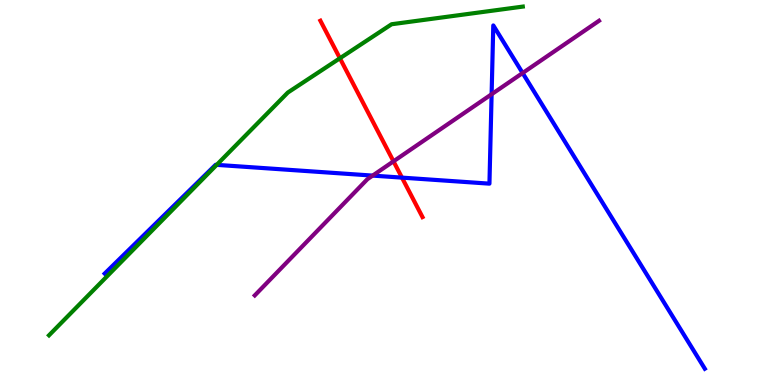[{'lines': ['blue', 'red'], 'intersections': [{'x': 5.19, 'y': 5.39}]}, {'lines': ['green', 'red'], 'intersections': [{'x': 4.39, 'y': 8.49}]}, {'lines': ['purple', 'red'], 'intersections': [{'x': 5.08, 'y': 5.81}]}, {'lines': ['blue', 'green'], 'intersections': [{'x': 2.8, 'y': 5.72}]}, {'lines': ['blue', 'purple'], 'intersections': [{'x': 4.81, 'y': 5.44}, {'x': 6.34, 'y': 7.55}, {'x': 6.74, 'y': 8.1}]}, {'lines': ['green', 'purple'], 'intersections': []}]